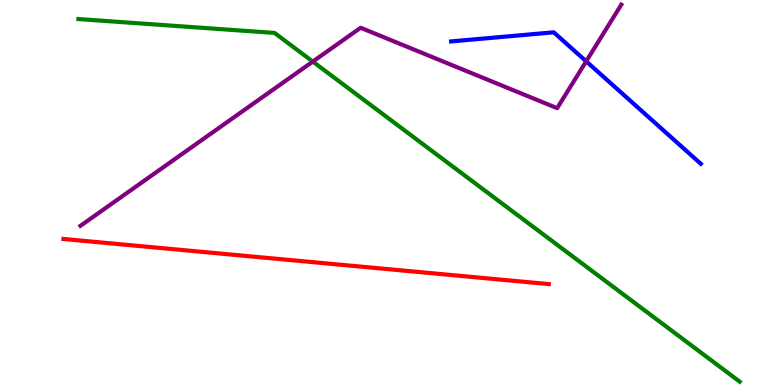[{'lines': ['blue', 'red'], 'intersections': []}, {'lines': ['green', 'red'], 'intersections': []}, {'lines': ['purple', 'red'], 'intersections': []}, {'lines': ['blue', 'green'], 'intersections': []}, {'lines': ['blue', 'purple'], 'intersections': [{'x': 7.56, 'y': 8.41}]}, {'lines': ['green', 'purple'], 'intersections': [{'x': 4.04, 'y': 8.4}]}]